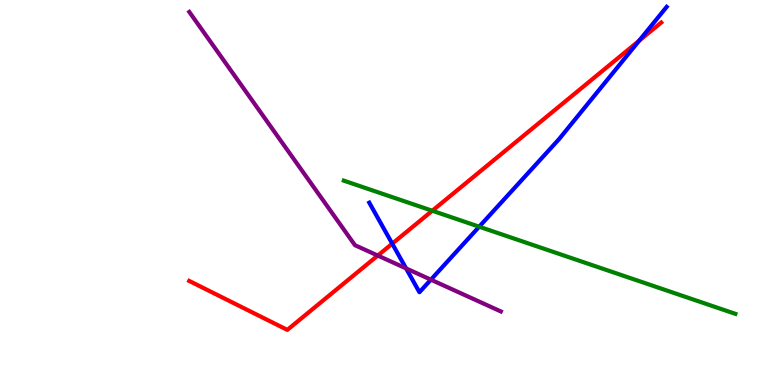[{'lines': ['blue', 'red'], 'intersections': [{'x': 5.06, 'y': 3.67}, {'x': 8.25, 'y': 8.94}]}, {'lines': ['green', 'red'], 'intersections': [{'x': 5.58, 'y': 4.53}]}, {'lines': ['purple', 'red'], 'intersections': [{'x': 4.87, 'y': 3.36}]}, {'lines': ['blue', 'green'], 'intersections': [{'x': 6.18, 'y': 4.11}]}, {'lines': ['blue', 'purple'], 'intersections': [{'x': 5.24, 'y': 3.03}, {'x': 5.56, 'y': 2.74}]}, {'lines': ['green', 'purple'], 'intersections': []}]